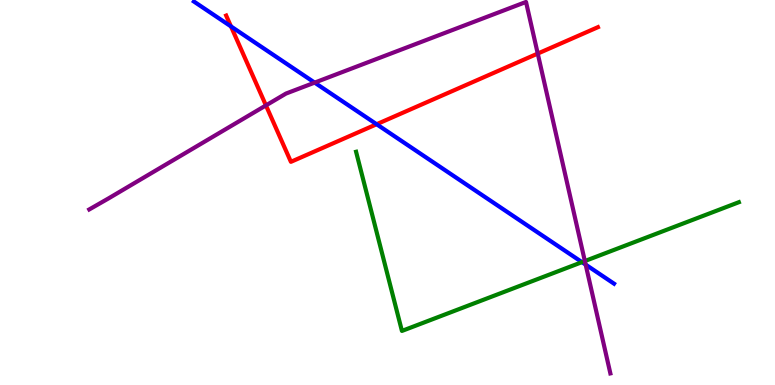[{'lines': ['blue', 'red'], 'intersections': [{'x': 2.98, 'y': 9.31}, {'x': 4.86, 'y': 6.77}]}, {'lines': ['green', 'red'], 'intersections': []}, {'lines': ['purple', 'red'], 'intersections': [{'x': 3.43, 'y': 7.26}, {'x': 6.94, 'y': 8.61}]}, {'lines': ['blue', 'green'], 'intersections': [{'x': 7.51, 'y': 3.19}]}, {'lines': ['blue', 'purple'], 'intersections': [{'x': 4.06, 'y': 7.85}, {'x': 7.56, 'y': 3.13}]}, {'lines': ['green', 'purple'], 'intersections': [{'x': 7.55, 'y': 3.22}]}]